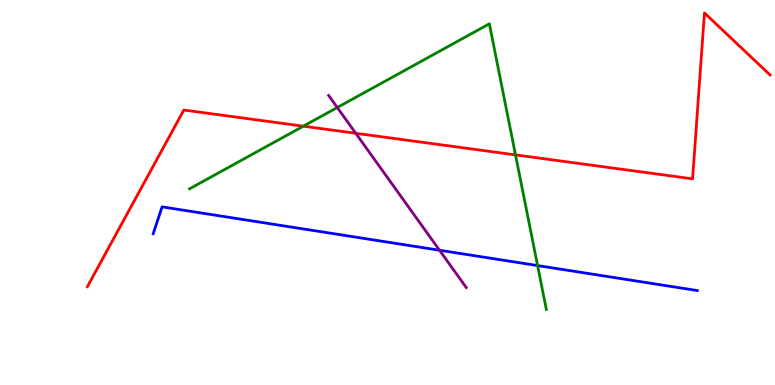[{'lines': ['blue', 'red'], 'intersections': []}, {'lines': ['green', 'red'], 'intersections': [{'x': 3.91, 'y': 6.72}, {'x': 6.65, 'y': 5.98}]}, {'lines': ['purple', 'red'], 'intersections': [{'x': 4.59, 'y': 6.54}]}, {'lines': ['blue', 'green'], 'intersections': [{'x': 6.94, 'y': 3.1}]}, {'lines': ['blue', 'purple'], 'intersections': [{'x': 5.67, 'y': 3.5}]}, {'lines': ['green', 'purple'], 'intersections': [{'x': 4.35, 'y': 7.21}]}]